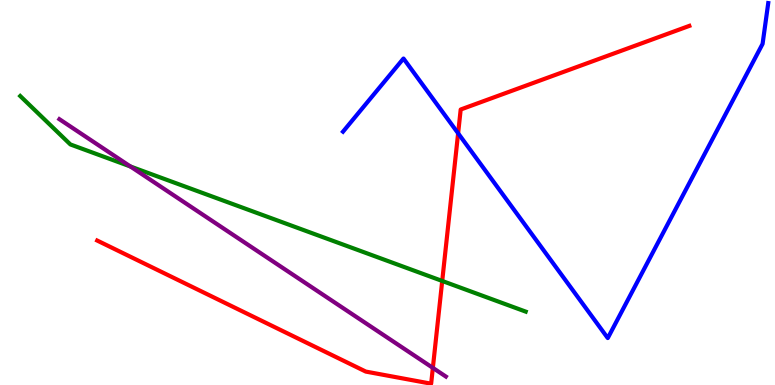[{'lines': ['blue', 'red'], 'intersections': [{'x': 5.91, 'y': 6.54}]}, {'lines': ['green', 'red'], 'intersections': [{'x': 5.71, 'y': 2.7}]}, {'lines': ['purple', 'red'], 'intersections': [{'x': 5.59, 'y': 0.445}]}, {'lines': ['blue', 'green'], 'intersections': []}, {'lines': ['blue', 'purple'], 'intersections': []}, {'lines': ['green', 'purple'], 'intersections': [{'x': 1.68, 'y': 5.68}]}]